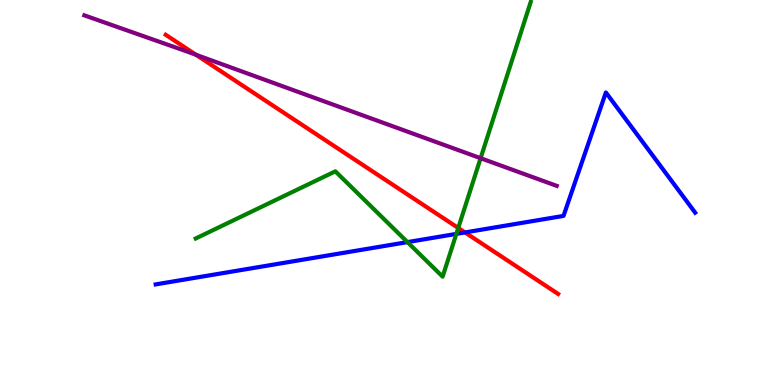[{'lines': ['blue', 'red'], 'intersections': [{'x': 6.0, 'y': 3.96}]}, {'lines': ['green', 'red'], 'intersections': [{'x': 5.91, 'y': 4.08}]}, {'lines': ['purple', 'red'], 'intersections': [{'x': 2.53, 'y': 8.58}]}, {'lines': ['blue', 'green'], 'intersections': [{'x': 5.26, 'y': 3.71}, {'x': 5.89, 'y': 3.92}]}, {'lines': ['blue', 'purple'], 'intersections': []}, {'lines': ['green', 'purple'], 'intersections': [{'x': 6.2, 'y': 5.89}]}]